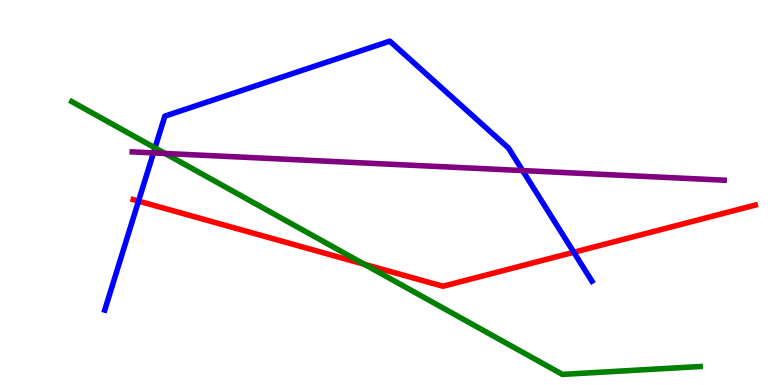[{'lines': ['blue', 'red'], 'intersections': [{'x': 1.79, 'y': 4.78}, {'x': 7.4, 'y': 3.45}]}, {'lines': ['green', 'red'], 'intersections': [{'x': 4.7, 'y': 3.14}]}, {'lines': ['purple', 'red'], 'intersections': []}, {'lines': ['blue', 'green'], 'intersections': [{'x': 2.0, 'y': 6.16}]}, {'lines': ['blue', 'purple'], 'intersections': [{'x': 1.98, 'y': 6.03}, {'x': 6.74, 'y': 5.57}]}, {'lines': ['green', 'purple'], 'intersections': [{'x': 2.13, 'y': 6.01}]}]